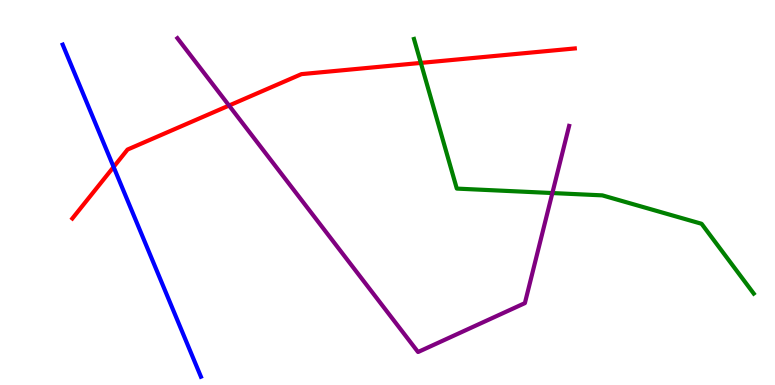[{'lines': ['blue', 'red'], 'intersections': [{'x': 1.47, 'y': 5.66}]}, {'lines': ['green', 'red'], 'intersections': [{'x': 5.43, 'y': 8.37}]}, {'lines': ['purple', 'red'], 'intersections': [{'x': 2.96, 'y': 7.26}]}, {'lines': ['blue', 'green'], 'intersections': []}, {'lines': ['blue', 'purple'], 'intersections': []}, {'lines': ['green', 'purple'], 'intersections': [{'x': 7.13, 'y': 4.99}]}]